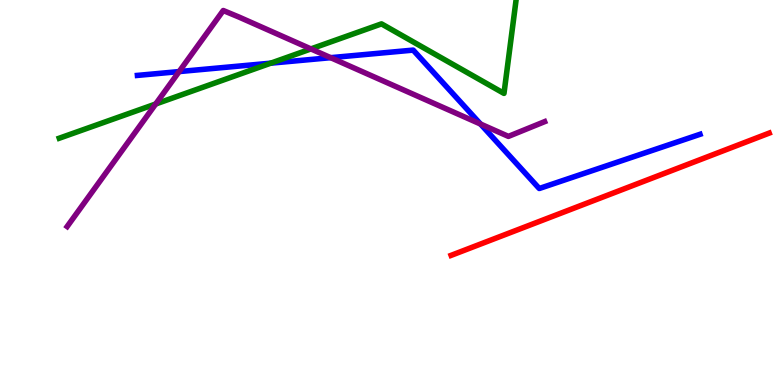[{'lines': ['blue', 'red'], 'intersections': []}, {'lines': ['green', 'red'], 'intersections': []}, {'lines': ['purple', 'red'], 'intersections': []}, {'lines': ['blue', 'green'], 'intersections': [{'x': 3.49, 'y': 8.36}]}, {'lines': ['blue', 'purple'], 'intersections': [{'x': 2.31, 'y': 8.14}, {'x': 4.27, 'y': 8.5}, {'x': 6.2, 'y': 6.78}]}, {'lines': ['green', 'purple'], 'intersections': [{'x': 2.01, 'y': 7.3}, {'x': 4.01, 'y': 8.73}]}]